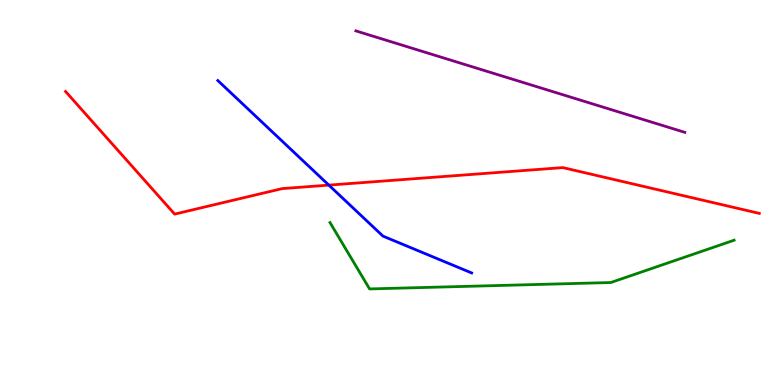[{'lines': ['blue', 'red'], 'intersections': [{'x': 4.24, 'y': 5.19}]}, {'lines': ['green', 'red'], 'intersections': []}, {'lines': ['purple', 'red'], 'intersections': []}, {'lines': ['blue', 'green'], 'intersections': []}, {'lines': ['blue', 'purple'], 'intersections': []}, {'lines': ['green', 'purple'], 'intersections': []}]